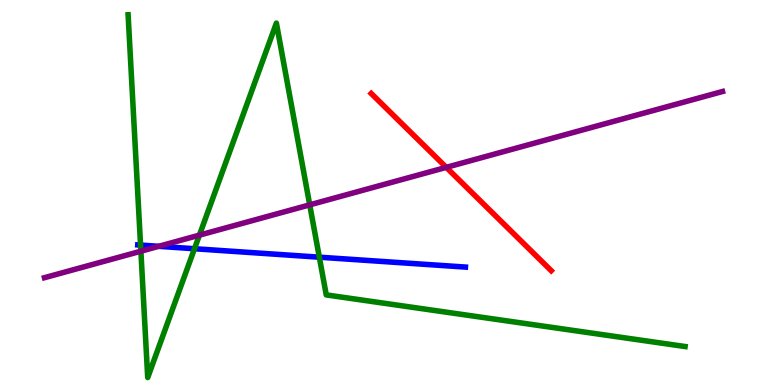[{'lines': ['blue', 'red'], 'intersections': []}, {'lines': ['green', 'red'], 'intersections': []}, {'lines': ['purple', 'red'], 'intersections': [{'x': 5.76, 'y': 5.65}]}, {'lines': ['blue', 'green'], 'intersections': [{'x': 1.81, 'y': 3.63}, {'x': 2.51, 'y': 3.54}, {'x': 4.12, 'y': 3.32}]}, {'lines': ['blue', 'purple'], 'intersections': [{'x': 2.05, 'y': 3.6}]}, {'lines': ['green', 'purple'], 'intersections': [{'x': 1.82, 'y': 3.48}, {'x': 2.57, 'y': 3.89}, {'x': 4.0, 'y': 4.68}]}]